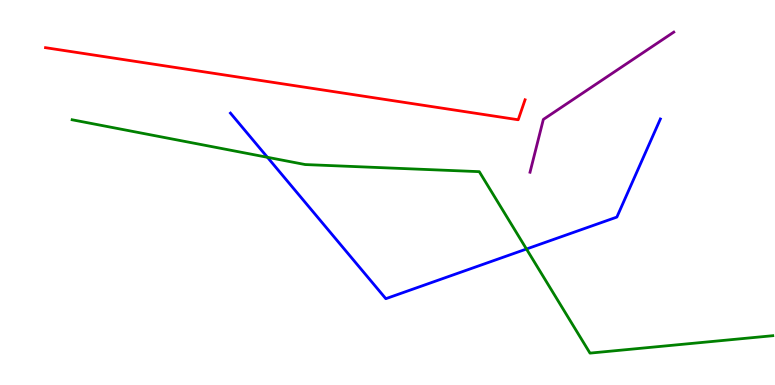[{'lines': ['blue', 'red'], 'intersections': []}, {'lines': ['green', 'red'], 'intersections': []}, {'lines': ['purple', 'red'], 'intersections': []}, {'lines': ['blue', 'green'], 'intersections': [{'x': 3.45, 'y': 5.91}, {'x': 6.79, 'y': 3.53}]}, {'lines': ['blue', 'purple'], 'intersections': []}, {'lines': ['green', 'purple'], 'intersections': []}]